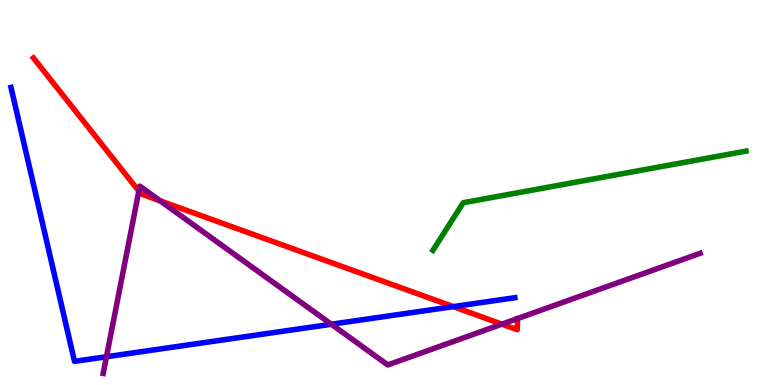[{'lines': ['blue', 'red'], 'intersections': [{'x': 5.85, 'y': 2.04}]}, {'lines': ['green', 'red'], 'intersections': []}, {'lines': ['purple', 'red'], 'intersections': [{'x': 1.79, 'y': 5.04}, {'x': 2.07, 'y': 4.78}, {'x': 6.48, 'y': 1.58}]}, {'lines': ['blue', 'green'], 'intersections': []}, {'lines': ['blue', 'purple'], 'intersections': [{'x': 1.37, 'y': 0.734}, {'x': 4.28, 'y': 1.58}]}, {'lines': ['green', 'purple'], 'intersections': []}]